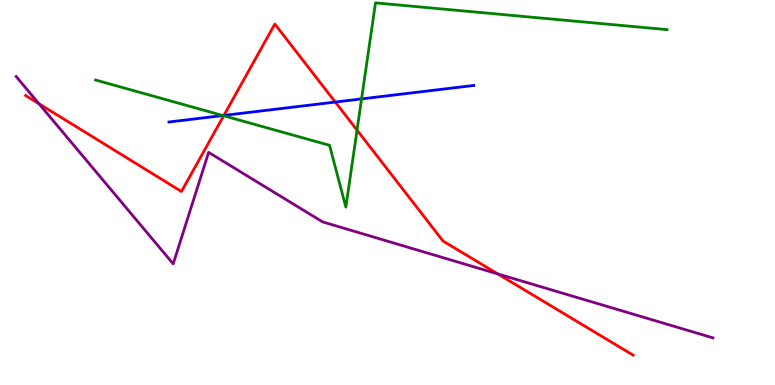[{'lines': ['blue', 'red'], 'intersections': [{'x': 2.89, 'y': 7.0}, {'x': 4.33, 'y': 7.35}]}, {'lines': ['green', 'red'], 'intersections': [{'x': 2.89, 'y': 6.99}, {'x': 4.61, 'y': 6.62}]}, {'lines': ['purple', 'red'], 'intersections': [{'x': 0.503, 'y': 7.31}, {'x': 6.42, 'y': 2.88}]}, {'lines': ['blue', 'green'], 'intersections': [{'x': 2.88, 'y': 7.0}, {'x': 4.67, 'y': 7.43}]}, {'lines': ['blue', 'purple'], 'intersections': []}, {'lines': ['green', 'purple'], 'intersections': []}]